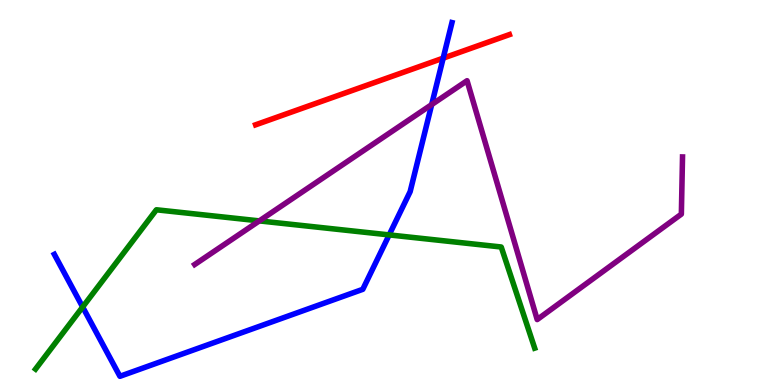[{'lines': ['blue', 'red'], 'intersections': [{'x': 5.72, 'y': 8.49}]}, {'lines': ['green', 'red'], 'intersections': []}, {'lines': ['purple', 'red'], 'intersections': []}, {'lines': ['blue', 'green'], 'intersections': [{'x': 1.07, 'y': 2.03}, {'x': 5.02, 'y': 3.9}]}, {'lines': ['blue', 'purple'], 'intersections': [{'x': 5.57, 'y': 7.28}]}, {'lines': ['green', 'purple'], 'intersections': [{'x': 3.35, 'y': 4.26}]}]